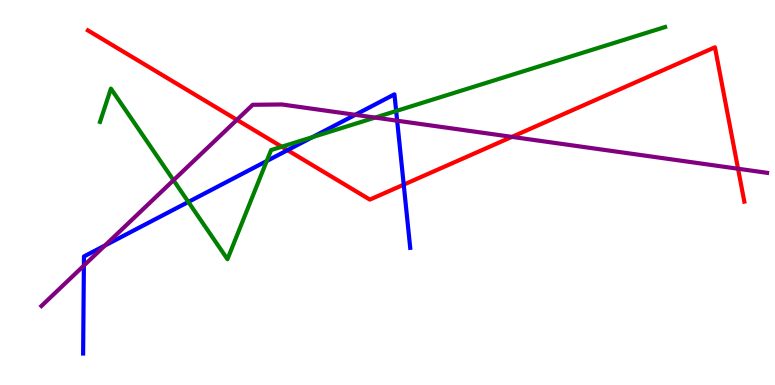[{'lines': ['blue', 'red'], 'intersections': [{'x': 3.71, 'y': 6.1}, {'x': 5.21, 'y': 5.2}]}, {'lines': ['green', 'red'], 'intersections': [{'x': 3.64, 'y': 6.19}]}, {'lines': ['purple', 'red'], 'intersections': [{'x': 3.06, 'y': 6.89}, {'x': 6.61, 'y': 6.44}, {'x': 9.52, 'y': 5.62}]}, {'lines': ['blue', 'green'], 'intersections': [{'x': 2.43, 'y': 4.75}, {'x': 3.44, 'y': 5.82}, {'x': 4.03, 'y': 6.44}, {'x': 5.11, 'y': 7.12}]}, {'lines': ['blue', 'purple'], 'intersections': [{'x': 1.08, 'y': 3.1}, {'x': 1.35, 'y': 3.62}, {'x': 4.58, 'y': 7.02}, {'x': 5.12, 'y': 6.86}]}, {'lines': ['green', 'purple'], 'intersections': [{'x': 2.24, 'y': 5.32}, {'x': 4.84, 'y': 6.95}]}]